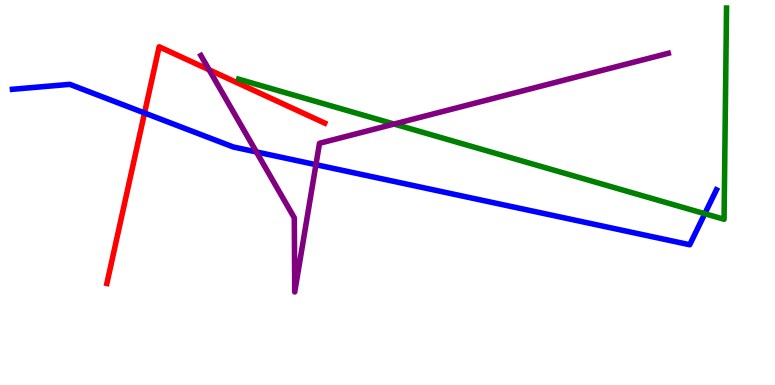[{'lines': ['blue', 'red'], 'intersections': [{'x': 1.87, 'y': 7.07}]}, {'lines': ['green', 'red'], 'intersections': []}, {'lines': ['purple', 'red'], 'intersections': [{'x': 2.7, 'y': 8.19}]}, {'lines': ['blue', 'green'], 'intersections': [{'x': 9.09, 'y': 4.45}]}, {'lines': ['blue', 'purple'], 'intersections': [{'x': 3.31, 'y': 6.05}, {'x': 4.08, 'y': 5.72}]}, {'lines': ['green', 'purple'], 'intersections': [{'x': 5.09, 'y': 6.78}]}]